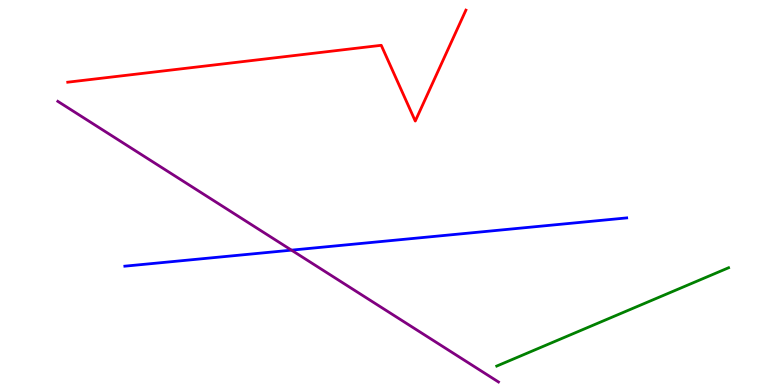[{'lines': ['blue', 'red'], 'intersections': []}, {'lines': ['green', 'red'], 'intersections': []}, {'lines': ['purple', 'red'], 'intersections': []}, {'lines': ['blue', 'green'], 'intersections': []}, {'lines': ['blue', 'purple'], 'intersections': [{'x': 3.76, 'y': 3.5}]}, {'lines': ['green', 'purple'], 'intersections': []}]